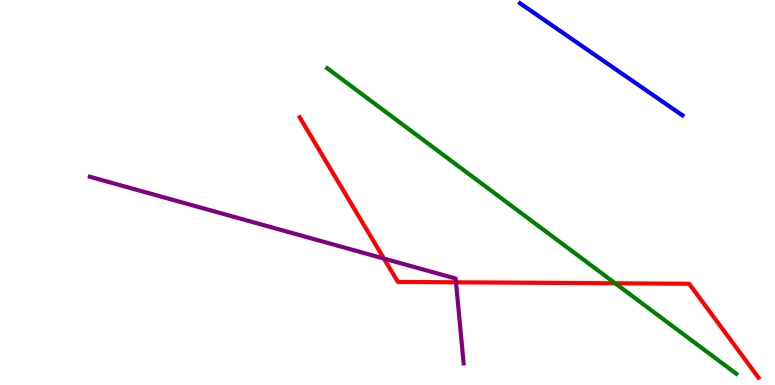[{'lines': ['blue', 'red'], 'intersections': []}, {'lines': ['green', 'red'], 'intersections': [{'x': 7.94, 'y': 2.64}]}, {'lines': ['purple', 'red'], 'intersections': [{'x': 4.95, 'y': 3.28}, {'x': 5.88, 'y': 2.67}]}, {'lines': ['blue', 'green'], 'intersections': []}, {'lines': ['blue', 'purple'], 'intersections': []}, {'lines': ['green', 'purple'], 'intersections': []}]